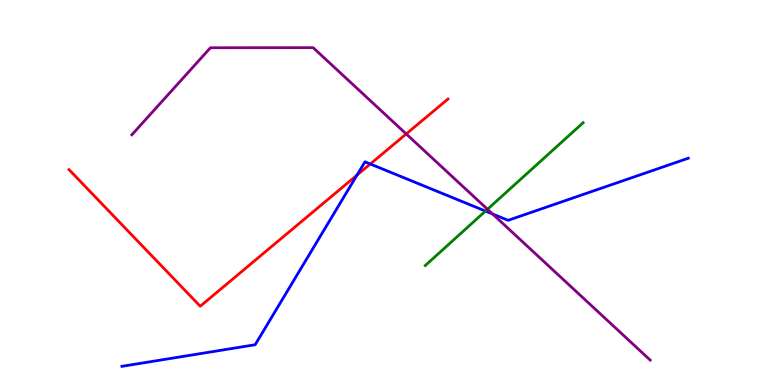[{'lines': ['blue', 'red'], 'intersections': [{'x': 4.61, 'y': 5.45}, {'x': 4.78, 'y': 5.74}]}, {'lines': ['green', 'red'], 'intersections': []}, {'lines': ['purple', 'red'], 'intersections': [{'x': 5.24, 'y': 6.52}]}, {'lines': ['blue', 'green'], 'intersections': [{'x': 6.26, 'y': 4.52}]}, {'lines': ['blue', 'purple'], 'intersections': [{'x': 6.36, 'y': 4.44}]}, {'lines': ['green', 'purple'], 'intersections': [{'x': 6.29, 'y': 4.56}]}]